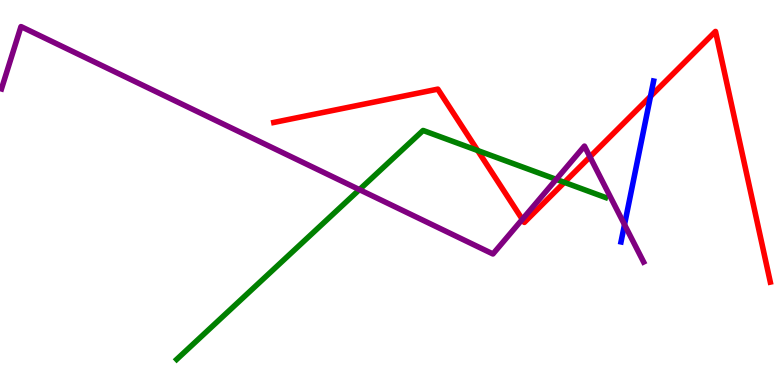[{'lines': ['blue', 'red'], 'intersections': [{'x': 8.39, 'y': 7.5}]}, {'lines': ['green', 'red'], 'intersections': [{'x': 6.16, 'y': 6.09}, {'x': 7.28, 'y': 5.26}]}, {'lines': ['purple', 'red'], 'intersections': [{'x': 6.74, 'y': 4.3}, {'x': 7.61, 'y': 5.93}]}, {'lines': ['blue', 'green'], 'intersections': []}, {'lines': ['blue', 'purple'], 'intersections': [{'x': 8.06, 'y': 4.17}]}, {'lines': ['green', 'purple'], 'intersections': [{'x': 4.64, 'y': 5.07}, {'x': 7.18, 'y': 5.34}]}]